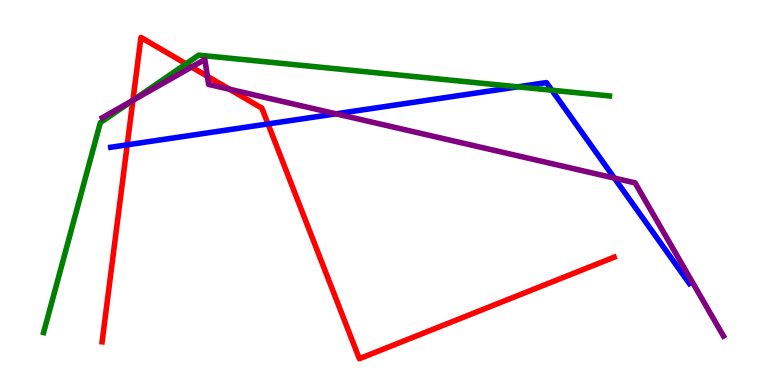[{'lines': ['blue', 'red'], 'intersections': [{'x': 1.64, 'y': 6.24}, {'x': 3.46, 'y': 6.78}]}, {'lines': ['green', 'red'], 'intersections': [{'x': 1.72, 'y': 7.39}, {'x': 2.4, 'y': 8.34}]}, {'lines': ['purple', 'red'], 'intersections': [{'x': 1.71, 'y': 7.39}, {'x': 2.47, 'y': 8.26}, {'x': 2.68, 'y': 8.02}, {'x': 2.96, 'y': 7.68}]}, {'lines': ['blue', 'green'], 'intersections': [{'x': 6.68, 'y': 7.74}, {'x': 7.12, 'y': 7.66}]}, {'lines': ['blue', 'purple'], 'intersections': [{'x': 4.34, 'y': 7.04}, {'x': 7.93, 'y': 5.37}]}, {'lines': ['green', 'purple'], 'intersections': [{'x': 1.71, 'y': 7.39}]}]